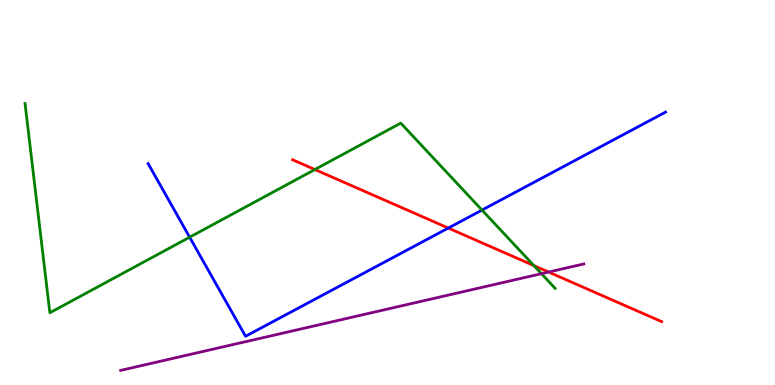[{'lines': ['blue', 'red'], 'intersections': [{'x': 5.78, 'y': 4.08}]}, {'lines': ['green', 'red'], 'intersections': [{'x': 4.06, 'y': 5.6}, {'x': 6.89, 'y': 3.1}]}, {'lines': ['purple', 'red'], 'intersections': [{'x': 7.08, 'y': 2.93}]}, {'lines': ['blue', 'green'], 'intersections': [{'x': 2.45, 'y': 3.84}, {'x': 6.22, 'y': 4.54}]}, {'lines': ['blue', 'purple'], 'intersections': []}, {'lines': ['green', 'purple'], 'intersections': [{'x': 6.99, 'y': 2.89}]}]